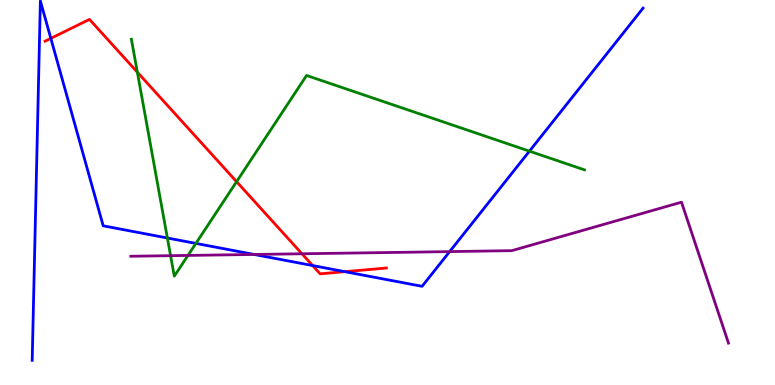[{'lines': ['blue', 'red'], 'intersections': [{'x': 0.656, 'y': 9.0}, {'x': 4.03, 'y': 3.1}, {'x': 4.45, 'y': 2.94}]}, {'lines': ['green', 'red'], 'intersections': [{'x': 1.77, 'y': 8.12}, {'x': 3.05, 'y': 5.28}]}, {'lines': ['purple', 'red'], 'intersections': [{'x': 3.9, 'y': 3.41}]}, {'lines': ['blue', 'green'], 'intersections': [{'x': 2.16, 'y': 3.82}, {'x': 2.53, 'y': 3.68}, {'x': 6.83, 'y': 6.07}]}, {'lines': ['blue', 'purple'], 'intersections': [{'x': 3.28, 'y': 3.39}, {'x': 5.8, 'y': 3.46}]}, {'lines': ['green', 'purple'], 'intersections': [{'x': 2.2, 'y': 3.36}, {'x': 2.43, 'y': 3.37}]}]